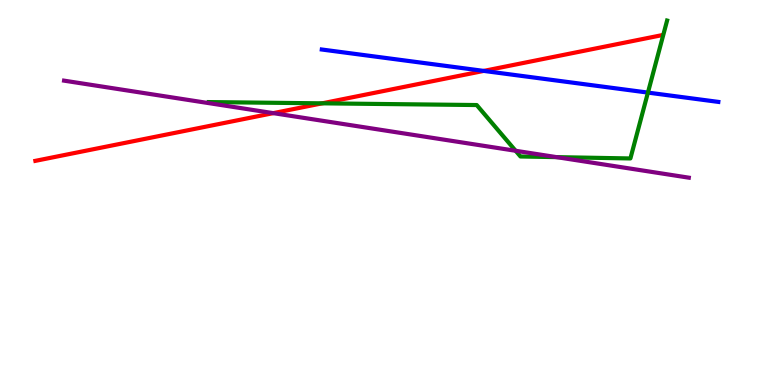[{'lines': ['blue', 'red'], 'intersections': [{'x': 6.24, 'y': 8.16}]}, {'lines': ['green', 'red'], 'intersections': [{'x': 4.16, 'y': 7.32}]}, {'lines': ['purple', 'red'], 'intersections': [{'x': 3.53, 'y': 7.06}]}, {'lines': ['blue', 'green'], 'intersections': [{'x': 8.36, 'y': 7.59}]}, {'lines': ['blue', 'purple'], 'intersections': []}, {'lines': ['green', 'purple'], 'intersections': [{'x': 6.65, 'y': 6.08}, {'x': 7.18, 'y': 5.92}]}]